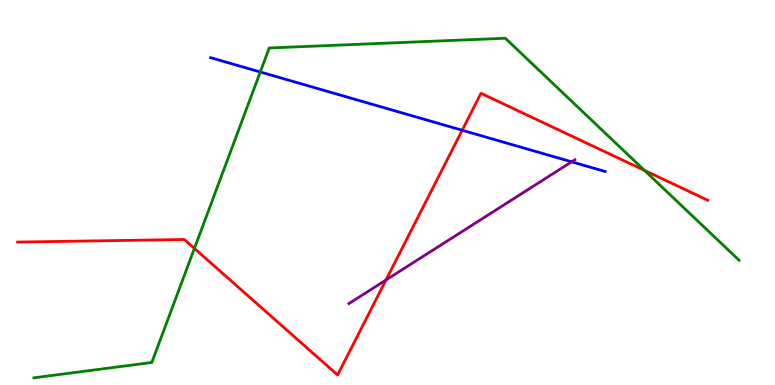[{'lines': ['blue', 'red'], 'intersections': [{'x': 5.96, 'y': 6.62}]}, {'lines': ['green', 'red'], 'intersections': [{'x': 2.51, 'y': 3.55}, {'x': 8.32, 'y': 5.57}]}, {'lines': ['purple', 'red'], 'intersections': [{'x': 4.98, 'y': 2.73}]}, {'lines': ['blue', 'green'], 'intersections': [{'x': 3.36, 'y': 8.13}]}, {'lines': ['blue', 'purple'], 'intersections': [{'x': 7.38, 'y': 5.8}]}, {'lines': ['green', 'purple'], 'intersections': []}]